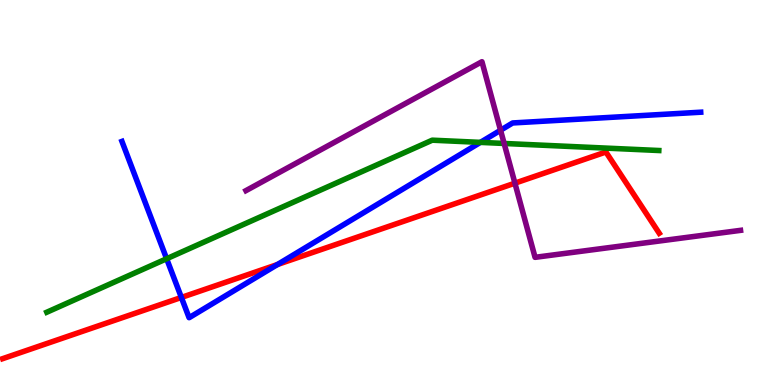[{'lines': ['blue', 'red'], 'intersections': [{'x': 2.34, 'y': 2.27}, {'x': 3.58, 'y': 3.13}]}, {'lines': ['green', 'red'], 'intersections': []}, {'lines': ['purple', 'red'], 'intersections': [{'x': 6.64, 'y': 5.24}]}, {'lines': ['blue', 'green'], 'intersections': [{'x': 2.15, 'y': 3.28}, {'x': 6.2, 'y': 6.3}]}, {'lines': ['blue', 'purple'], 'intersections': [{'x': 6.46, 'y': 6.62}]}, {'lines': ['green', 'purple'], 'intersections': [{'x': 6.51, 'y': 6.27}]}]